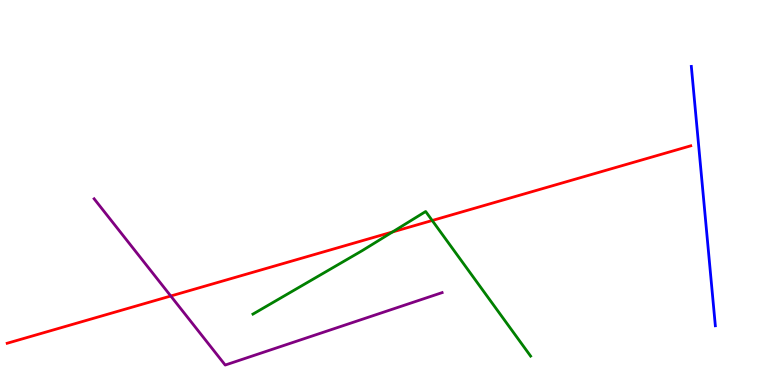[{'lines': ['blue', 'red'], 'intersections': []}, {'lines': ['green', 'red'], 'intersections': [{'x': 5.06, 'y': 3.97}, {'x': 5.58, 'y': 4.27}]}, {'lines': ['purple', 'red'], 'intersections': [{'x': 2.2, 'y': 2.31}]}, {'lines': ['blue', 'green'], 'intersections': []}, {'lines': ['blue', 'purple'], 'intersections': []}, {'lines': ['green', 'purple'], 'intersections': []}]